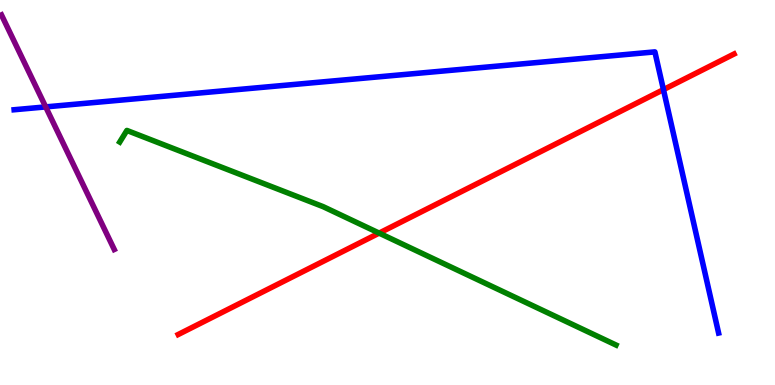[{'lines': ['blue', 'red'], 'intersections': [{'x': 8.56, 'y': 7.67}]}, {'lines': ['green', 'red'], 'intersections': [{'x': 4.89, 'y': 3.95}]}, {'lines': ['purple', 'red'], 'intersections': []}, {'lines': ['blue', 'green'], 'intersections': []}, {'lines': ['blue', 'purple'], 'intersections': [{'x': 0.59, 'y': 7.22}]}, {'lines': ['green', 'purple'], 'intersections': []}]